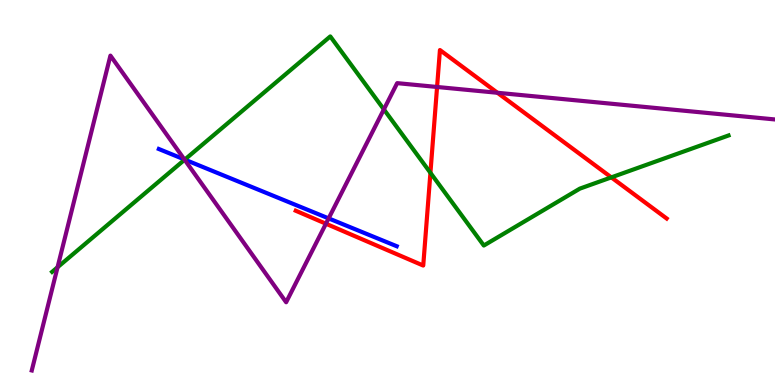[{'lines': ['blue', 'red'], 'intersections': []}, {'lines': ['green', 'red'], 'intersections': [{'x': 5.55, 'y': 5.51}, {'x': 7.89, 'y': 5.39}]}, {'lines': ['purple', 'red'], 'intersections': [{'x': 4.21, 'y': 4.19}, {'x': 5.64, 'y': 7.74}, {'x': 6.42, 'y': 7.59}]}, {'lines': ['blue', 'green'], 'intersections': [{'x': 2.38, 'y': 5.85}]}, {'lines': ['blue', 'purple'], 'intersections': [{'x': 2.38, 'y': 5.86}, {'x': 4.24, 'y': 4.33}]}, {'lines': ['green', 'purple'], 'intersections': [{'x': 0.743, 'y': 3.06}, {'x': 2.38, 'y': 5.85}, {'x': 4.95, 'y': 7.16}]}]